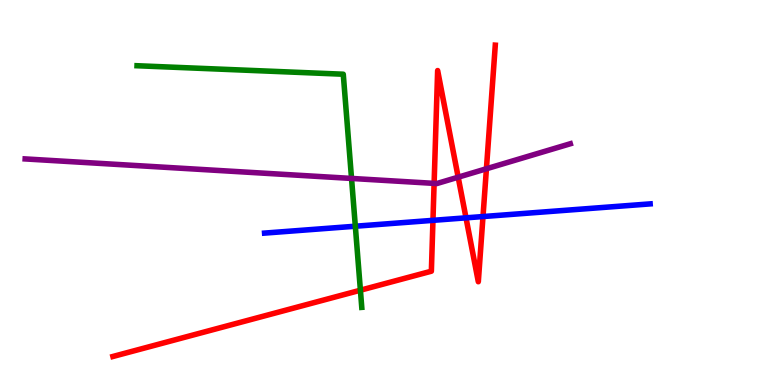[{'lines': ['blue', 'red'], 'intersections': [{'x': 5.59, 'y': 4.28}, {'x': 6.01, 'y': 4.34}, {'x': 6.23, 'y': 4.38}]}, {'lines': ['green', 'red'], 'intersections': [{'x': 4.65, 'y': 2.46}]}, {'lines': ['purple', 'red'], 'intersections': [{'x': 5.6, 'y': 5.24}, {'x': 5.91, 'y': 5.4}, {'x': 6.28, 'y': 5.62}]}, {'lines': ['blue', 'green'], 'intersections': [{'x': 4.58, 'y': 4.12}]}, {'lines': ['blue', 'purple'], 'intersections': []}, {'lines': ['green', 'purple'], 'intersections': [{'x': 4.54, 'y': 5.37}]}]